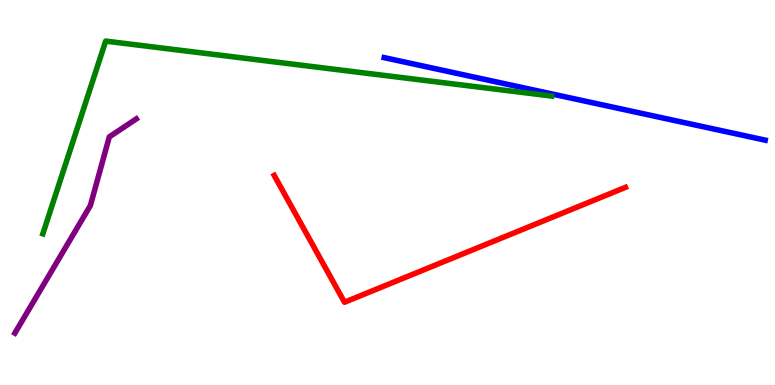[{'lines': ['blue', 'red'], 'intersections': []}, {'lines': ['green', 'red'], 'intersections': []}, {'lines': ['purple', 'red'], 'intersections': []}, {'lines': ['blue', 'green'], 'intersections': []}, {'lines': ['blue', 'purple'], 'intersections': []}, {'lines': ['green', 'purple'], 'intersections': []}]